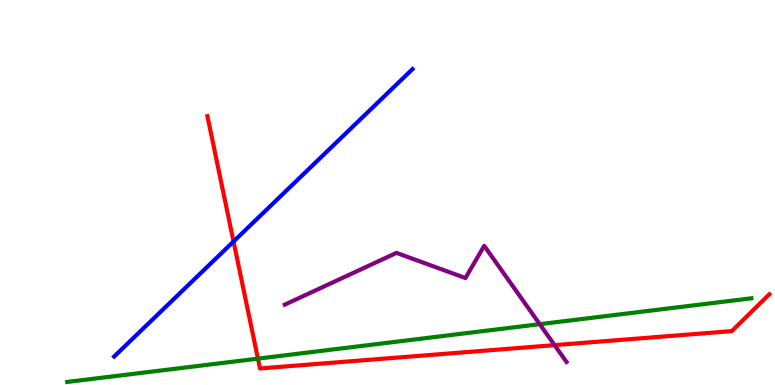[{'lines': ['blue', 'red'], 'intersections': [{'x': 3.01, 'y': 3.73}]}, {'lines': ['green', 'red'], 'intersections': [{'x': 3.33, 'y': 0.685}]}, {'lines': ['purple', 'red'], 'intersections': [{'x': 7.16, 'y': 1.04}]}, {'lines': ['blue', 'green'], 'intersections': []}, {'lines': ['blue', 'purple'], 'intersections': []}, {'lines': ['green', 'purple'], 'intersections': [{'x': 6.96, 'y': 1.58}]}]